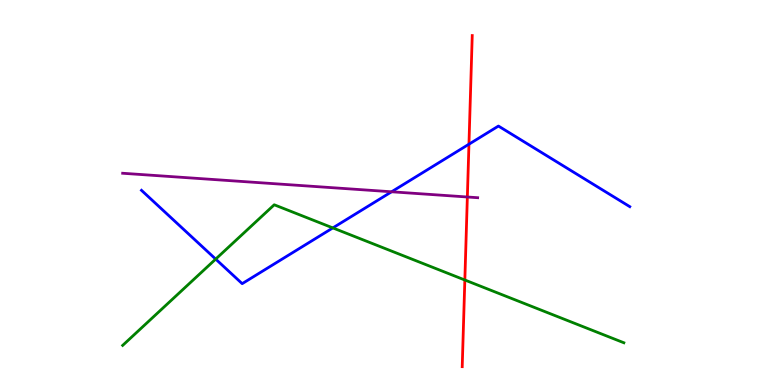[{'lines': ['blue', 'red'], 'intersections': [{'x': 6.05, 'y': 6.25}]}, {'lines': ['green', 'red'], 'intersections': [{'x': 6.0, 'y': 2.73}]}, {'lines': ['purple', 'red'], 'intersections': [{'x': 6.03, 'y': 4.88}]}, {'lines': ['blue', 'green'], 'intersections': [{'x': 2.78, 'y': 3.27}, {'x': 4.29, 'y': 4.08}]}, {'lines': ['blue', 'purple'], 'intersections': [{'x': 5.05, 'y': 5.02}]}, {'lines': ['green', 'purple'], 'intersections': []}]